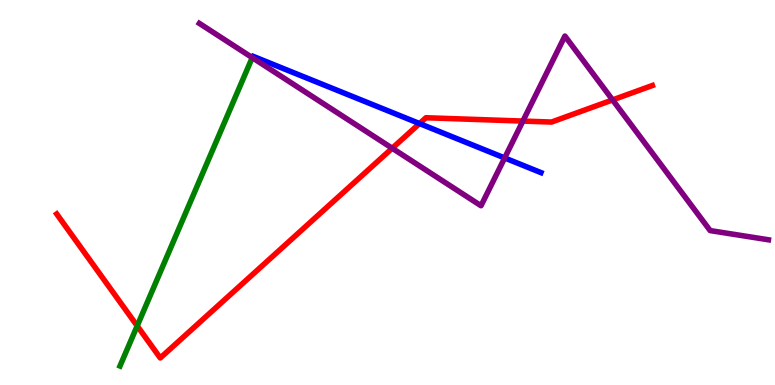[{'lines': ['blue', 'red'], 'intersections': [{'x': 5.41, 'y': 6.79}]}, {'lines': ['green', 'red'], 'intersections': [{'x': 1.77, 'y': 1.54}]}, {'lines': ['purple', 'red'], 'intersections': [{'x': 5.06, 'y': 6.15}, {'x': 6.75, 'y': 6.86}, {'x': 7.9, 'y': 7.4}]}, {'lines': ['blue', 'green'], 'intersections': []}, {'lines': ['blue', 'purple'], 'intersections': [{'x': 6.51, 'y': 5.9}]}, {'lines': ['green', 'purple'], 'intersections': []}]